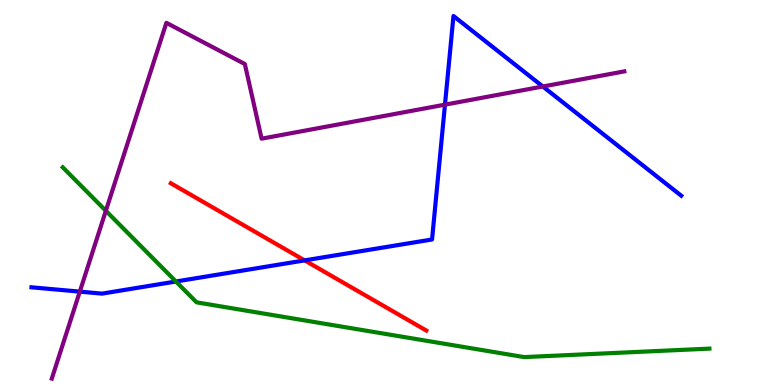[{'lines': ['blue', 'red'], 'intersections': [{'x': 3.93, 'y': 3.24}]}, {'lines': ['green', 'red'], 'intersections': []}, {'lines': ['purple', 'red'], 'intersections': []}, {'lines': ['blue', 'green'], 'intersections': [{'x': 2.27, 'y': 2.69}]}, {'lines': ['blue', 'purple'], 'intersections': [{'x': 1.03, 'y': 2.43}, {'x': 5.74, 'y': 7.28}, {'x': 7.0, 'y': 7.75}]}, {'lines': ['green', 'purple'], 'intersections': [{'x': 1.37, 'y': 4.52}]}]